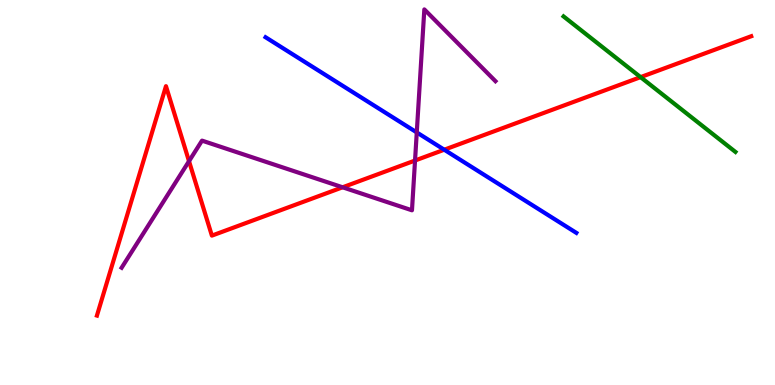[{'lines': ['blue', 'red'], 'intersections': [{'x': 5.73, 'y': 6.11}]}, {'lines': ['green', 'red'], 'intersections': [{'x': 8.27, 'y': 8.0}]}, {'lines': ['purple', 'red'], 'intersections': [{'x': 2.44, 'y': 5.81}, {'x': 4.42, 'y': 5.14}, {'x': 5.36, 'y': 5.83}]}, {'lines': ['blue', 'green'], 'intersections': []}, {'lines': ['blue', 'purple'], 'intersections': [{'x': 5.38, 'y': 6.56}]}, {'lines': ['green', 'purple'], 'intersections': []}]